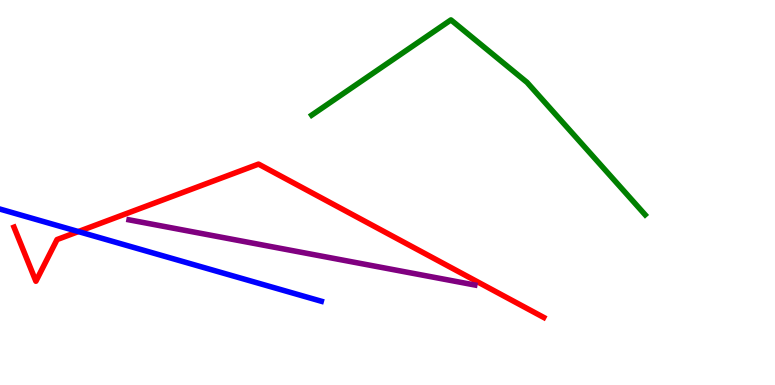[{'lines': ['blue', 'red'], 'intersections': [{'x': 1.01, 'y': 3.99}]}, {'lines': ['green', 'red'], 'intersections': []}, {'lines': ['purple', 'red'], 'intersections': []}, {'lines': ['blue', 'green'], 'intersections': []}, {'lines': ['blue', 'purple'], 'intersections': []}, {'lines': ['green', 'purple'], 'intersections': []}]